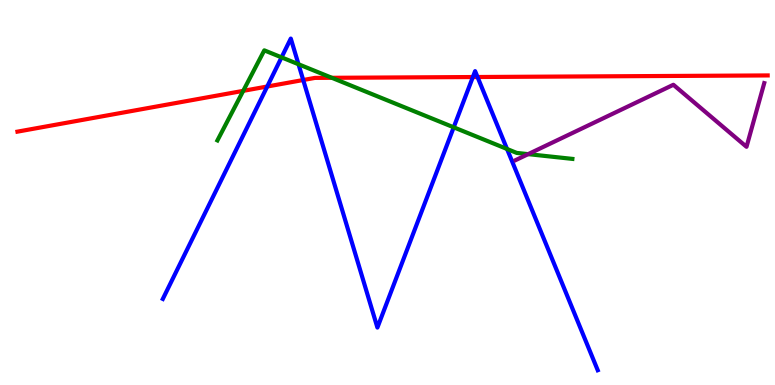[{'lines': ['blue', 'red'], 'intersections': [{'x': 3.45, 'y': 7.75}, {'x': 3.91, 'y': 7.92}, {'x': 6.1, 'y': 8.0}, {'x': 6.16, 'y': 8.0}]}, {'lines': ['green', 'red'], 'intersections': [{'x': 3.14, 'y': 7.64}, {'x': 4.28, 'y': 7.98}]}, {'lines': ['purple', 'red'], 'intersections': []}, {'lines': ['blue', 'green'], 'intersections': [{'x': 3.63, 'y': 8.51}, {'x': 3.85, 'y': 8.33}, {'x': 5.85, 'y': 6.69}, {'x': 6.54, 'y': 6.13}]}, {'lines': ['blue', 'purple'], 'intersections': []}, {'lines': ['green', 'purple'], 'intersections': [{'x': 6.81, 'y': 6.0}]}]